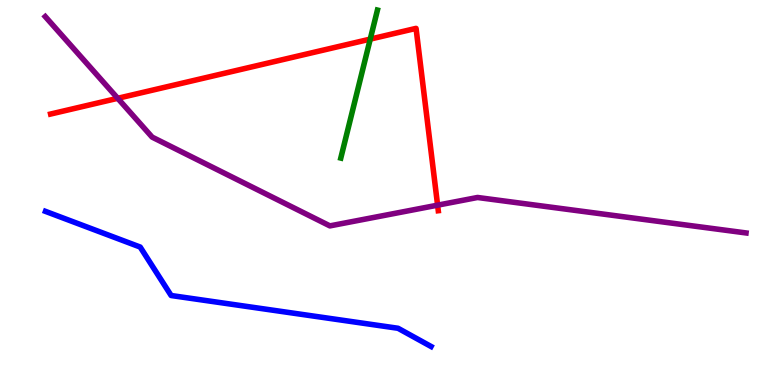[{'lines': ['blue', 'red'], 'intersections': []}, {'lines': ['green', 'red'], 'intersections': [{'x': 4.78, 'y': 8.98}]}, {'lines': ['purple', 'red'], 'intersections': [{'x': 1.52, 'y': 7.45}, {'x': 5.65, 'y': 4.67}]}, {'lines': ['blue', 'green'], 'intersections': []}, {'lines': ['blue', 'purple'], 'intersections': []}, {'lines': ['green', 'purple'], 'intersections': []}]